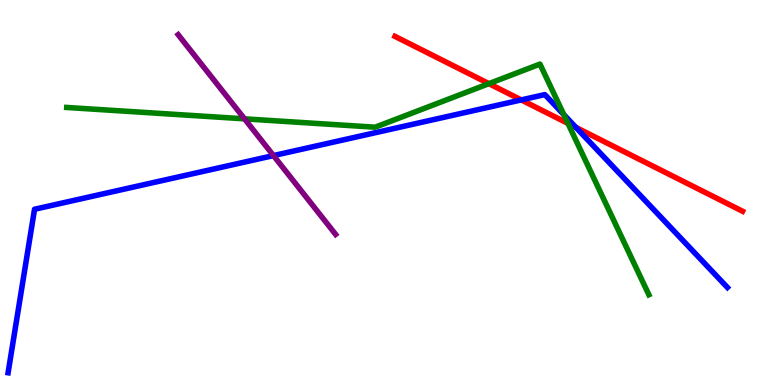[{'lines': ['blue', 'red'], 'intersections': [{'x': 6.73, 'y': 7.4}, {'x': 7.43, 'y': 6.69}]}, {'lines': ['green', 'red'], 'intersections': [{'x': 6.31, 'y': 7.83}, {'x': 7.33, 'y': 6.79}]}, {'lines': ['purple', 'red'], 'intersections': []}, {'lines': ['blue', 'green'], 'intersections': [{'x': 7.28, 'y': 7.02}]}, {'lines': ['blue', 'purple'], 'intersections': [{'x': 3.53, 'y': 5.96}]}, {'lines': ['green', 'purple'], 'intersections': [{'x': 3.15, 'y': 6.91}]}]